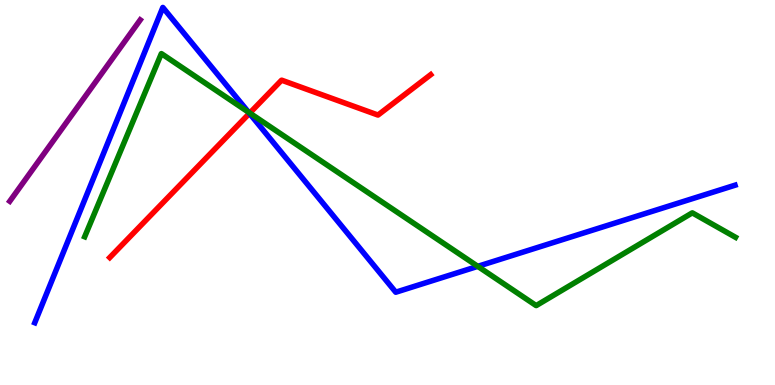[{'lines': ['blue', 'red'], 'intersections': [{'x': 3.22, 'y': 7.06}]}, {'lines': ['green', 'red'], 'intersections': [{'x': 3.22, 'y': 7.06}]}, {'lines': ['purple', 'red'], 'intersections': []}, {'lines': ['blue', 'green'], 'intersections': [{'x': 3.21, 'y': 7.09}, {'x': 6.17, 'y': 3.08}]}, {'lines': ['blue', 'purple'], 'intersections': []}, {'lines': ['green', 'purple'], 'intersections': []}]